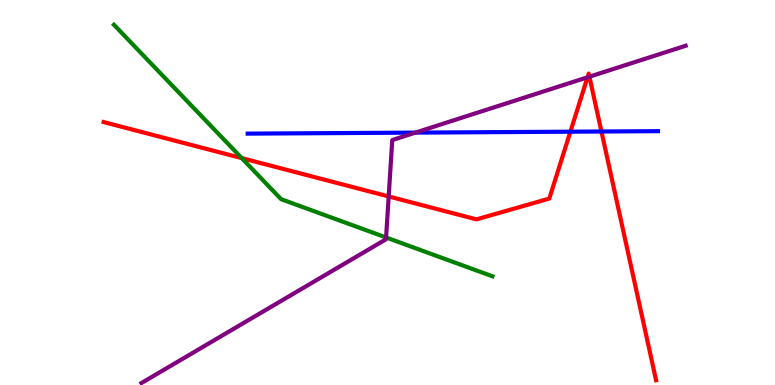[{'lines': ['blue', 'red'], 'intersections': [{'x': 7.36, 'y': 6.58}, {'x': 7.76, 'y': 6.58}]}, {'lines': ['green', 'red'], 'intersections': [{'x': 3.12, 'y': 5.89}]}, {'lines': ['purple', 'red'], 'intersections': [{'x': 5.02, 'y': 4.9}, {'x': 7.58, 'y': 7.99}, {'x': 7.61, 'y': 8.01}]}, {'lines': ['blue', 'green'], 'intersections': []}, {'lines': ['blue', 'purple'], 'intersections': [{'x': 5.36, 'y': 6.56}]}, {'lines': ['green', 'purple'], 'intersections': [{'x': 4.98, 'y': 3.83}]}]